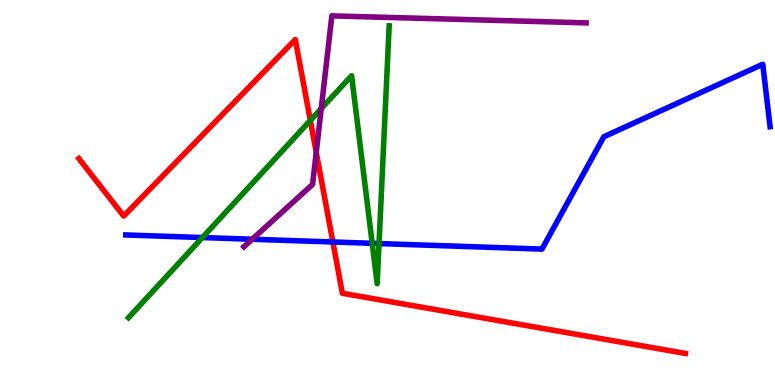[{'lines': ['blue', 'red'], 'intersections': [{'x': 4.29, 'y': 3.71}]}, {'lines': ['green', 'red'], 'intersections': [{'x': 4.0, 'y': 6.87}]}, {'lines': ['purple', 'red'], 'intersections': [{'x': 4.08, 'y': 6.04}]}, {'lines': ['blue', 'green'], 'intersections': [{'x': 2.61, 'y': 3.83}, {'x': 4.8, 'y': 3.68}, {'x': 4.89, 'y': 3.67}]}, {'lines': ['blue', 'purple'], 'intersections': [{'x': 3.25, 'y': 3.79}]}, {'lines': ['green', 'purple'], 'intersections': [{'x': 4.15, 'y': 7.18}]}]